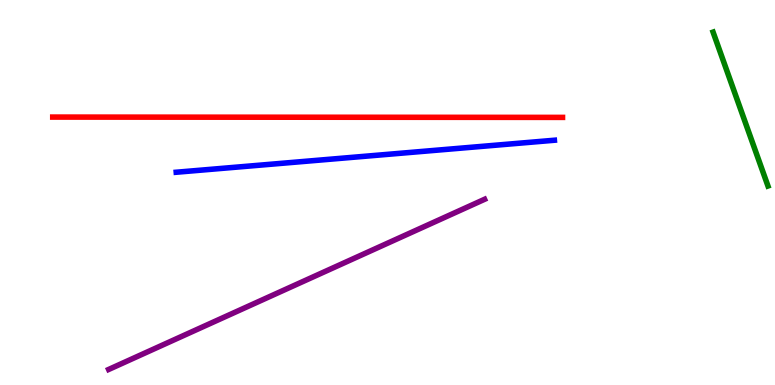[{'lines': ['blue', 'red'], 'intersections': []}, {'lines': ['green', 'red'], 'intersections': []}, {'lines': ['purple', 'red'], 'intersections': []}, {'lines': ['blue', 'green'], 'intersections': []}, {'lines': ['blue', 'purple'], 'intersections': []}, {'lines': ['green', 'purple'], 'intersections': []}]